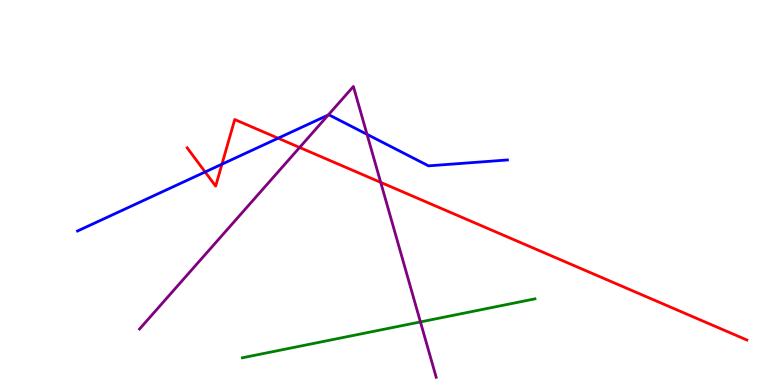[{'lines': ['blue', 'red'], 'intersections': [{'x': 2.65, 'y': 5.53}, {'x': 2.86, 'y': 5.74}, {'x': 3.59, 'y': 6.41}]}, {'lines': ['green', 'red'], 'intersections': []}, {'lines': ['purple', 'red'], 'intersections': [{'x': 3.87, 'y': 6.17}, {'x': 4.91, 'y': 5.26}]}, {'lines': ['blue', 'green'], 'intersections': []}, {'lines': ['blue', 'purple'], 'intersections': [{'x': 4.24, 'y': 7.01}, {'x': 4.74, 'y': 6.51}]}, {'lines': ['green', 'purple'], 'intersections': [{'x': 5.42, 'y': 1.64}]}]